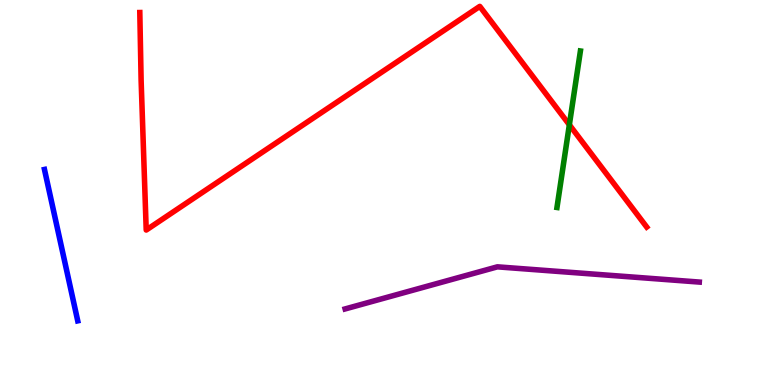[{'lines': ['blue', 'red'], 'intersections': []}, {'lines': ['green', 'red'], 'intersections': [{'x': 7.35, 'y': 6.76}]}, {'lines': ['purple', 'red'], 'intersections': []}, {'lines': ['blue', 'green'], 'intersections': []}, {'lines': ['blue', 'purple'], 'intersections': []}, {'lines': ['green', 'purple'], 'intersections': []}]